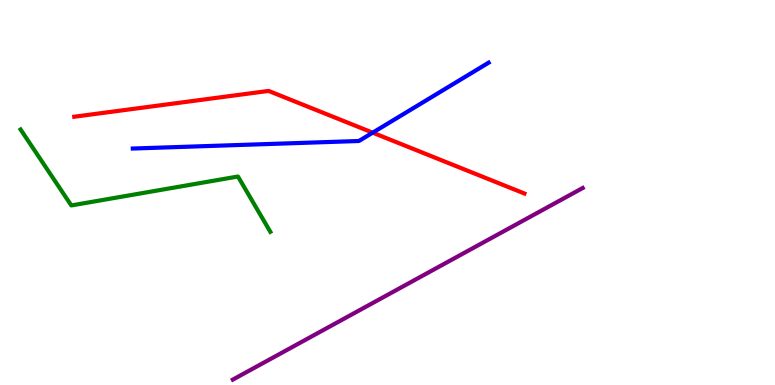[{'lines': ['blue', 'red'], 'intersections': [{'x': 4.81, 'y': 6.55}]}, {'lines': ['green', 'red'], 'intersections': []}, {'lines': ['purple', 'red'], 'intersections': []}, {'lines': ['blue', 'green'], 'intersections': []}, {'lines': ['blue', 'purple'], 'intersections': []}, {'lines': ['green', 'purple'], 'intersections': []}]